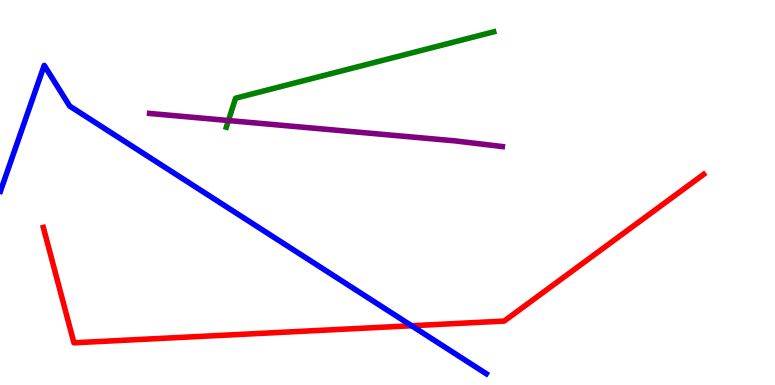[{'lines': ['blue', 'red'], 'intersections': [{'x': 5.31, 'y': 1.54}]}, {'lines': ['green', 'red'], 'intersections': []}, {'lines': ['purple', 'red'], 'intersections': []}, {'lines': ['blue', 'green'], 'intersections': []}, {'lines': ['blue', 'purple'], 'intersections': []}, {'lines': ['green', 'purple'], 'intersections': [{'x': 2.95, 'y': 6.87}]}]